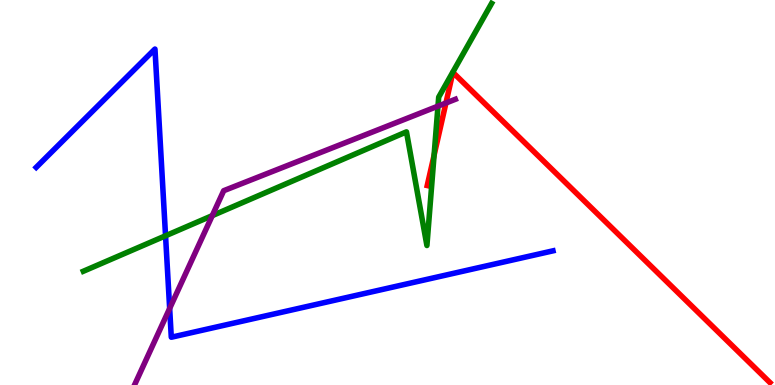[{'lines': ['blue', 'red'], 'intersections': []}, {'lines': ['green', 'red'], 'intersections': [{'x': 5.6, 'y': 5.97}]}, {'lines': ['purple', 'red'], 'intersections': [{'x': 5.75, 'y': 7.32}]}, {'lines': ['blue', 'green'], 'intersections': [{'x': 2.14, 'y': 3.88}]}, {'lines': ['blue', 'purple'], 'intersections': [{'x': 2.19, 'y': 1.99}]}, {'lines': ['green', 'purple'], 'intersections': [{'x': 2.74, 'y': 4.4}, {'x': 5.65, 'y': 7.24}]}]